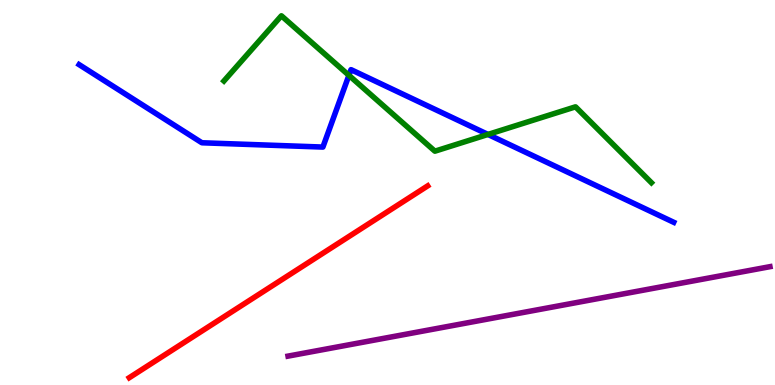[{'lines': ['blue', 'red'], 'intersections': []}, {'lines': ['green', 'red'], 'intersections': []}, {'lines': ['purple', 'red'], 'intersections': []}, {'lines': ['blue', 'green'], 'intersections': [{'x': 4.5, 'y': 8.04}, {'x': 6.3, 'y': 6.51}]}, {'lines': ['blue', 'purple'], 'intersections': []}, {'lines': ['green', 'purple'], 'intersections': []}]